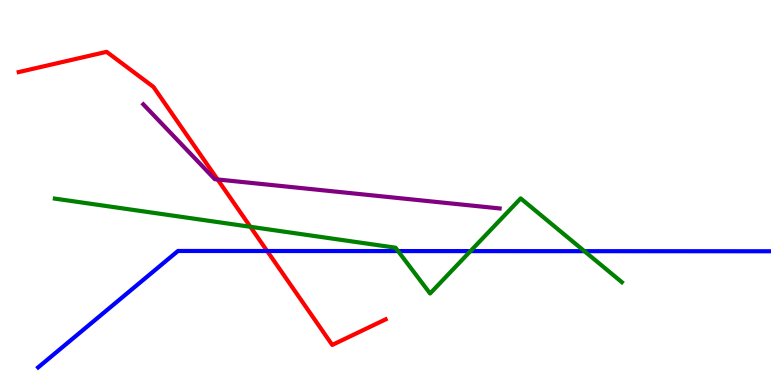[{'lines': ['blue', 'red'], 'intersections': [{'x': 3.45, 'y': 3.48}]}, {'lines': ['green', 'red'], 'intersections': [{'x': 3.23, 'y': 4.11}]}, {'lines': ['purple', 'red'], 'intersections': [{'x': 2.81, 'y': 5.34}]}, {'lines': ['blue', 'green'], 'intersections': [{'x': 5.14, 'y': 3.48}, {'x': 6.07, 'y': 3.48}, {'x': 7.54, 'y': 3.48}]}, {'lines': ['blue', 'purple'], 'intersections': []}, {'lines': ['green', 'purple'], 'intersections': []}]